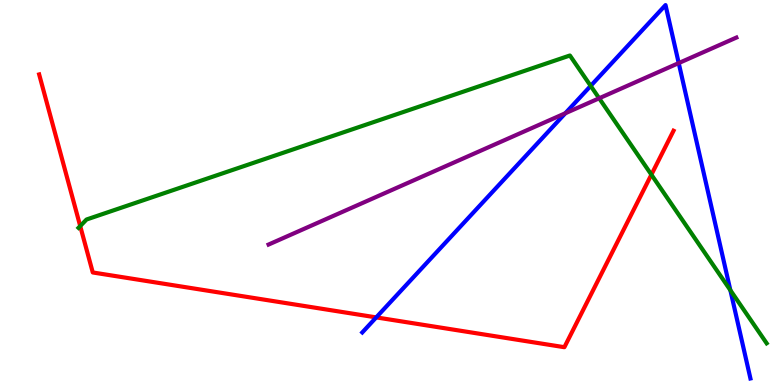[{'lines': ['blue', 'red'], 'intersections': [{'x': 4.85, 'y': 1.76}]}, {'lines': ['green', 'red'], 'intersections': [{'x': 1.04, 'y': 4.13}, {'x': 8.4, 'y': 5.46}]}, {'lines': ['purple', 'red'], 'intersections': []}, {'lines': ['blue', 'green'], 'intersections': [{'x': 7.62, 'y': 7.77}, {'x': 9.42, 'y': 2.46}]}, {'lines': ['blue', 'purple'], 'intersections': [{'x': 7.29, 'y': 7.06}, {'x': 8.76, 'y': 8.36}]}, {'lines': ['green', 'purple'], 'intersections': [{'x': 7.73, 'y': 7.45}]}]